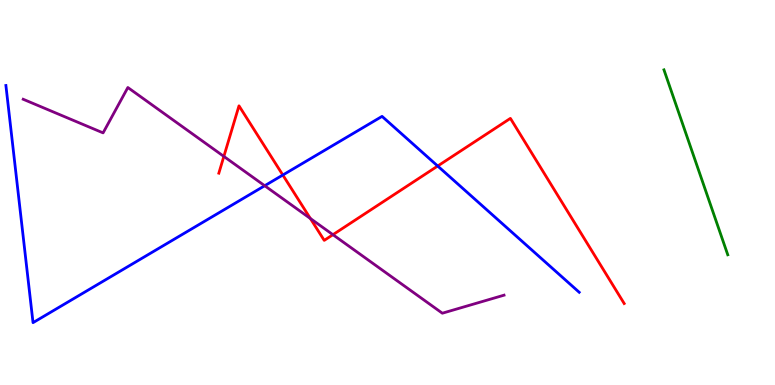[{'lines': ['blue', 'red'], 'intersections': [{'x': 3.65, 'y': 5.45}, {'x': 5.65, 'y': 5.69}]}, {'lines': ['green', 'red'], 'intersections': []}, {'lines': ['purple', 'red'], 'intersections': [{'x': 2.89, 'y': 5.94}, {'x': 4.0, 'y': 4.32}, {'x': 4.3, 'y': 3.9}]}, {'lines': ['blue', 'green'], 'intersections': []}, {'lines': ['blue', 'purple'], 'intersections': [{'x': 3.42, 'y': 5.18}]}, {'lines': ['green', 'purple'], 'intersections': []}]